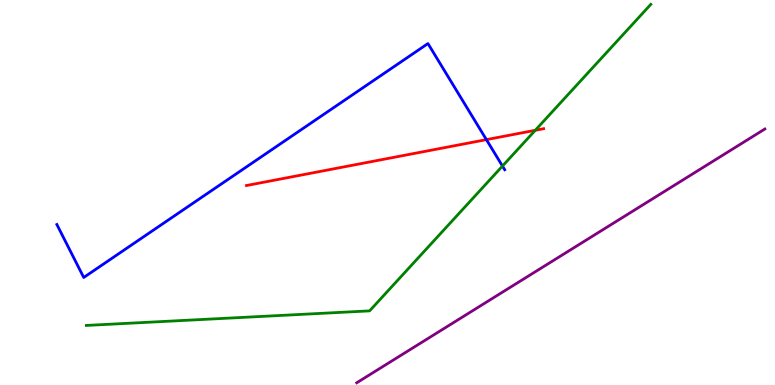[{'lines': ['blue', 'red'], 'intersections': [{'x': 6.28, 'y': 6.37}]}, {'lines': ['green', 'red'], 'intersections': [{'x': 6.91, 'y': 6.62}]}, {'lines': ['purple', 'red'], 'intersections': []}, {'lines': ['blue', 'green'], 'intersections': [{'x': 6.48, 'y': 5.69}]}, {'lines': ['blue', 'purple'], 'intersections': []}, {'lines': ['green', 'purple'], 'intersections': []}]